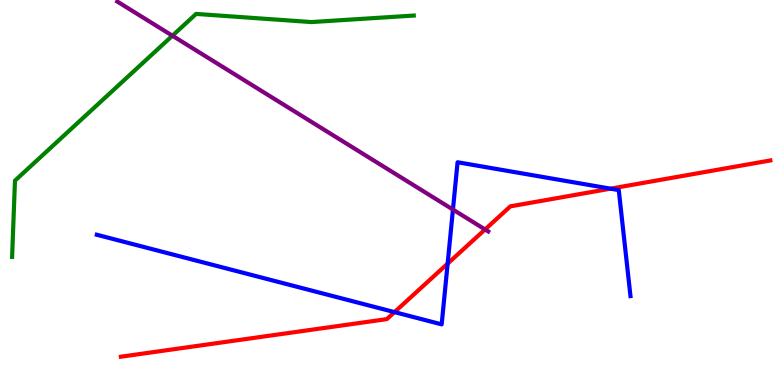[{'lines': ['blue', 'red'], 'intersections': [{'x': 5.09, 'y': 1.89}, {'x': 5.78, 'y': 3.15}, {'x': 7.88, 'y': 5.1}]}, {'lines': ['green', 'red'], 'intersections': []}, {'lines': ['purple', 'red'], 'intersections': [{'x': 6.26, 'y': 4.04}]}, {'lines': ['blue', 'green'], 'intersections': []}, {'lines': ['blue', 'purple'], 'intersections': [{'x': 5.84, 'y': 4.56}]}, {'lines': ['green', 'purple'], 'intersections': [{'x': 2.22, 'y': 9.07}]}]